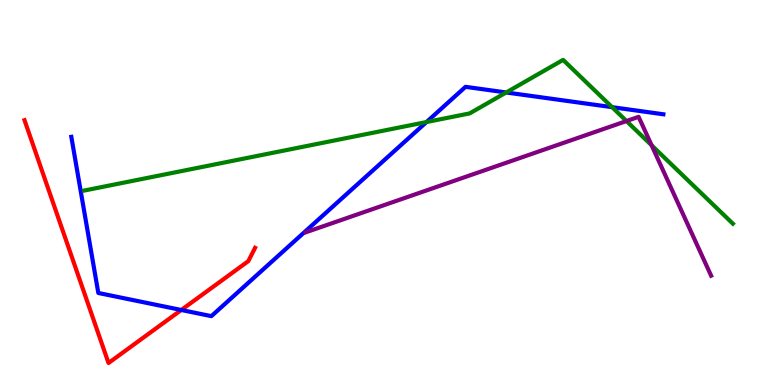[{'lines': ['blue', 'red'], 'intersections': [{'x': 2.34, 'y': 1.95}]}, {'lines': ['green', 'red'], 'intersections': []}, {'lines': ['purple', 'red'], 'intersections': []}, {'lines': ['blue', 'green'], 'intersections': [{'x': 5.5, 'y': 6.83}, {'x': 6.53, 'y': 7.6}, {'x': 7.9, 'y': 7.22}]}, {'lines': ['blue', 'purple'], 'intersections': []}, {'lines': ['green', 'purple'], 'intersections': [{'x': 8.08, 'y': 6.86}, {'x': 8.41, 'y': 6.23}]}]